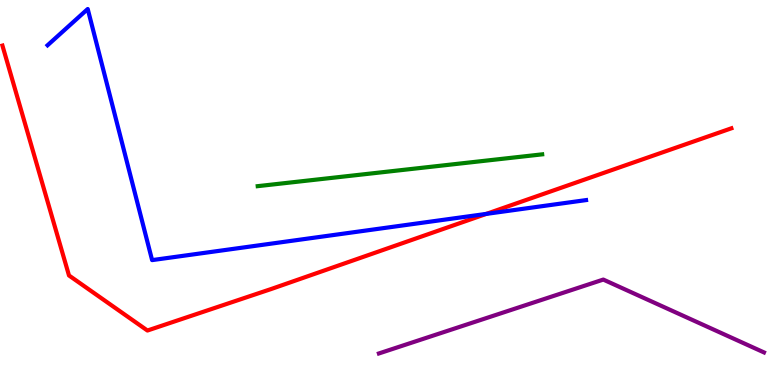[{'lines': ['blue', 'red'], 'intersections': [{'x': 6.28, 'y': 4.44}]}, {'lines': ['green', 'red'], 'intersections': []}, {'lines': ['purple', 'red'], 'intersections': []}, {'lines': ['blue', 'green'], 'intersections': []}, {'lines': ['blue', 'purple'], 'intersections': []}, {'lines': ['green', 'purple'], 'intersections': []}]